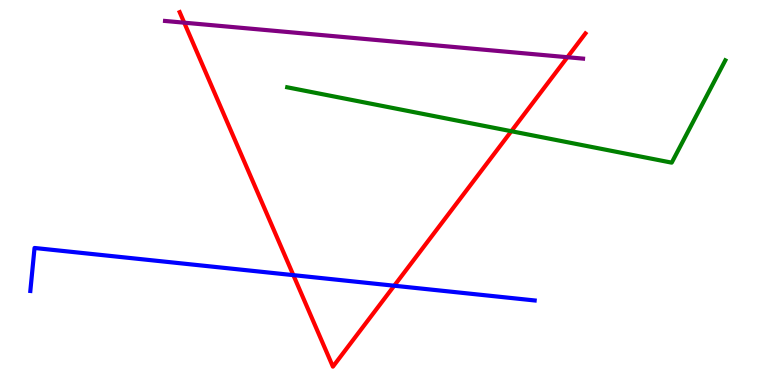[{'lines': ['blue', 'red'], 'intersections': [{'x': 3.79, 'y': 2.85}, {'x': 5.09, 'y': 2.58}]}, {'lines': ['green', 'red'], 'intersections': [{'x': 6.6, 'y': 6.59}]}, {'lines': ['purple', 'red'], 'intersections': [{'x': 2.38, 'y': 9.41}, {'x': 7.32, 'y': 8.51}]}, {'lines': ['blue', 'green'], 'intersections': []}, {'lines': ['blue', 'purple'], 'intersections': []}, {'lines': ['green', 'purple'], 'intersections': []}]